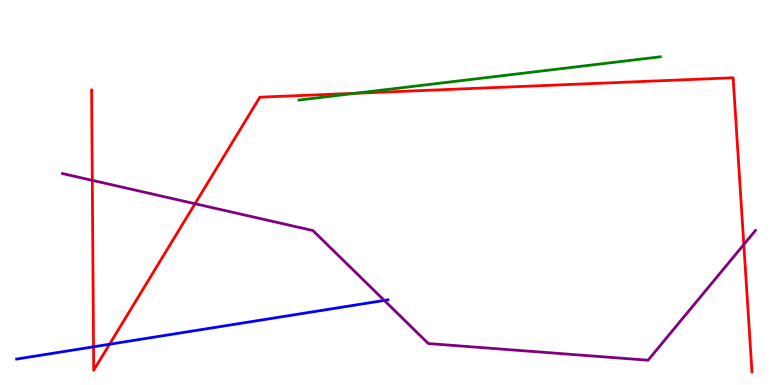[{'lines': ['blue', 'red'], 'intersections': [{'x': 1.21, 'y': 0.992}, {'x': 1.41, 'y': 1.06}]}, {'lines': ['green', 'red'], 'intersections': [{'x': 4.59, 'y': 7.58}]}, {'lines': ['purple', 'red'], 'intersections': [{'x': 1.19, 'y': 5.32}, {'x': 2.52, 'y': 4.71}, {'x': 9.6, 'y': 3.65}]}, {'lines': ['blue', 'green'], 'intersections': []}, {'lines': ['blue', 'purple'], 'intersections': [{'x': 4.96, 'y': 2.2}]}, {'lines': ['green', 'purple'], 'intersections': []}]